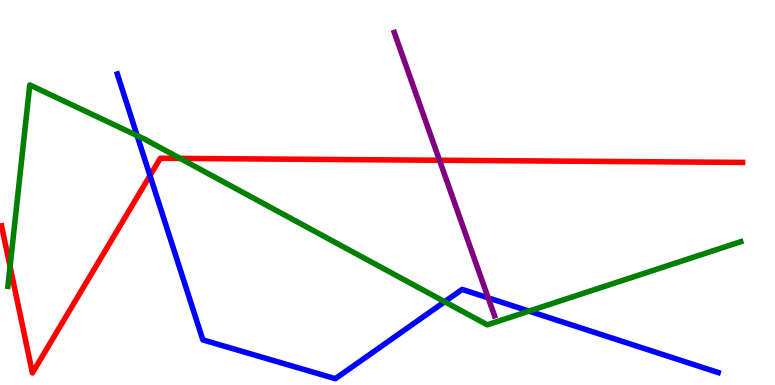[{'lines': ['blue', 'red'], 'intersections': [{'x': 1.94, 'y': 5.44}]}, {'lines': ['green', 'red'], 'intersections': [{'x': 0.13, 'y': 3.08}, {'x': 2.32, 'y': 5.89}]}, {'lines': ['purple', 'red'], 'intersections': [{'x': 5.67, 'y': 5.84}]}, {'lines': ['blue', 'green'], 'intersections': [{'x': 1.77, 'y': 6.48}, {'x': 5.74, 'y': 2.16}, {'x': 6.83, 'y': 1.92}]}, {'lines': ['blue', 'purple'], 'intersections': [{'x': 6.3, 'y': 2.26}]}, {'lines': ['green', 'purple'], 'intersections': []}]